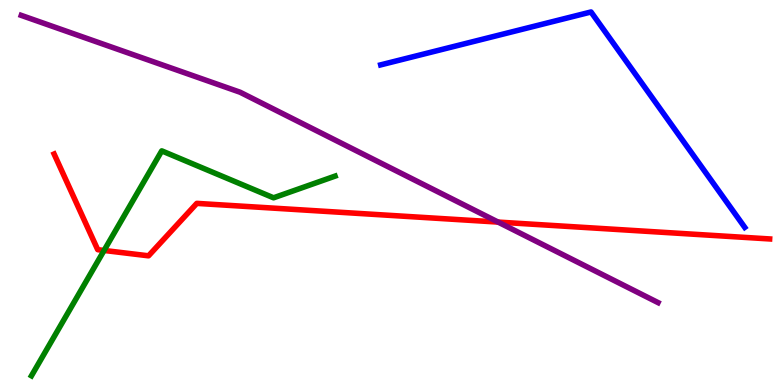[{'lines': ['blue', 'red'], 'intersections': []}, {'lines': ['green', 'red'], 'intersections': [{'x': 1.34, 'y': 3.49}]}, {'lines': ['purple', 'red'], 'intersections': [{'x': 6.43, 'y': 4.23}]}, {'lines': ['blue', 'green'], 'intersections': []}, {'lines': ['blue', 'purple'], 'intersections': []}, {'lines': ['green', 'purple'], 'intersections': []}]